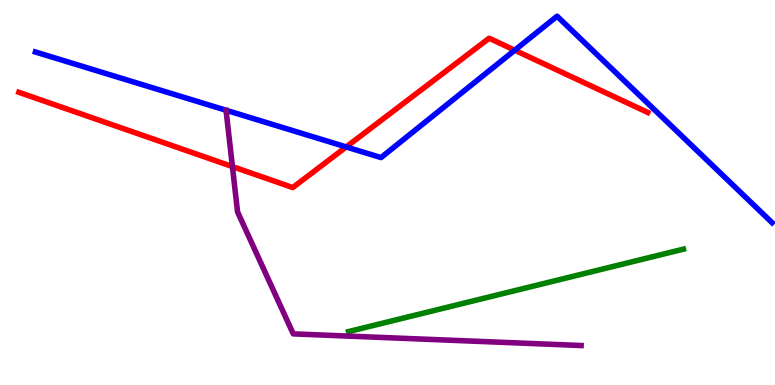[{'lines': ['blue', 'red'], 'intersections': [{'x': 4.47, 'y': 6.18}, {'x': 6.64, 'y': 8.7}]}, {'lines': ['green', 'red'], 'intersections': []}, {'lines': ['purple', 'red'], 'intersections': [{'x': 3.0, 'y': 5.67}]}, {'lines': ['blue', 'green'], 'intersections': []}, {'lines': ['blue', 'purple'], 'intersections': []}, {'lines': ['green', 'purple'], 'intersections': []}]